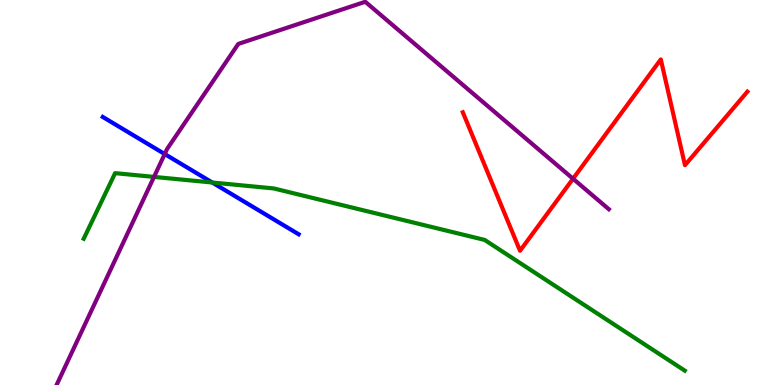[{'lines': ['blue', 'red'], 'intersections': []}, {'lines': ['green', 'red'], 'intersections': []}, {'lines': ['purple', 'red'], 'intersections': [{'x': 7.39, 'y': 5.36}]}, {'lines': ['blue', 'green'], 'intersections': [{'x': 2.74, 'y': 5.26}]}, {'lines': ['blue', 'purple'], 'intersections': [{'x': 2.13, 'y': 6.0}]}, {'lines': ['green', 'purple'], 'intersections': [{'x': 1.99, 'y': 5.41}]}]